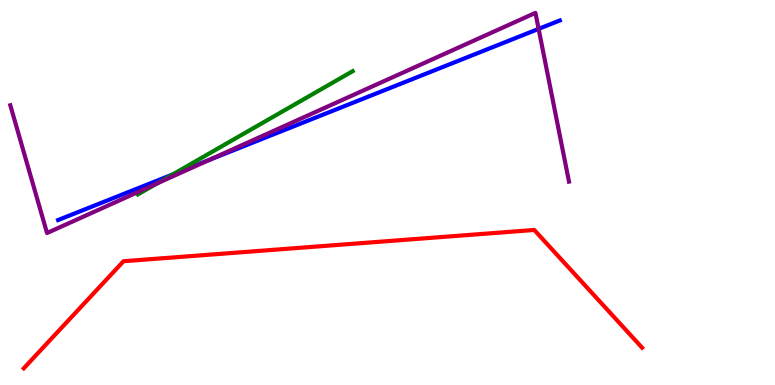[{'lines': ['blue', 'red'], 'intersections': []}, {'lines': ['green', 'red'], 'intersections': []}, {'lines': ['purple', 'red'], 'intersections': []}, {'lines': ['blue', 'green'], 'intersections': [{'x': 2.23, 'y': 5.47}]}, {'lines': ['blue', 'purple'], 'intersections': [{'x': 2.7, 'y': 5.85}, {'x': 6.95, 'y': 9.25}]}, {'lines': ['green', 'purple'], 'intersections': [{'x': 2.02, 'y': 5.23}]}]